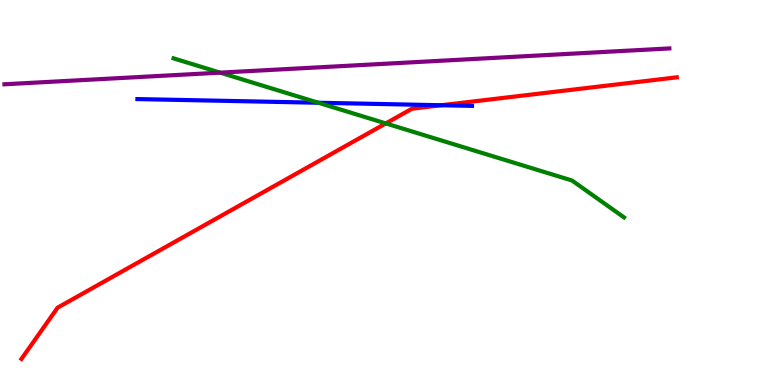[{'lines': ['blue', 'red'], 'intersections': [{'x': 5.69, 'y': 7.27}]}, {'lines': ['green', 'red'], 'intersections': [{'x': 4.98, 'y': 6.79}]}, {'lines': ['purple', 'red'], 'intersections': []}, {'lines': ['blue', 'green'], 'intersections': [{'x': 4.11, 'y': 7.33}]}, {'lines': ['blue', 'purple'], 'intersections': []}, {'lines': ['green', 'purple'], 'intersections': [{'x': 2.84, 'y': 8.11}]}]